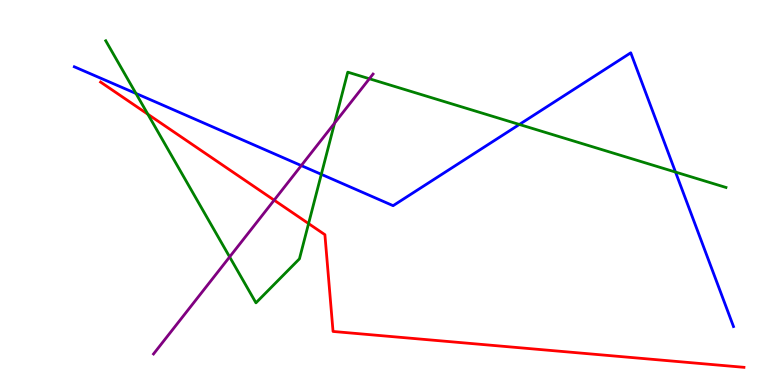[{'lines': ['blue', 'red'], 'intersections': []}, {'lines': ['green', 'red'], 'intersections': [{'x': 1.91, 'y': 7.03}, {'x': 3.98, 'y': 4.19}]}, {'lines': ['purple', 'red'], 'intersections': [{'x': 3.54, 'y': 4.8}]}, {'lines': ['blue', 'green'], 'intersections': [{'x': 1.75, 'y': 7.57}, {'x': 4.15, 'y': 5.47}, {'x': 6.7, 'y': 6.77}, {'x': 8.72, 'y': 5.53}]}, {'lines': ['blue', 'purple'], 'intersections': [{'x': 3.89, 'y': 5.7}]}, {'lines': ['green', 'purple'], 'intersections': [{'x': 2.96, 'y': 3.33}, {'x': 4.32, 'y': 6.8}, {'x': 4.77, 'y': 7.95}]}]